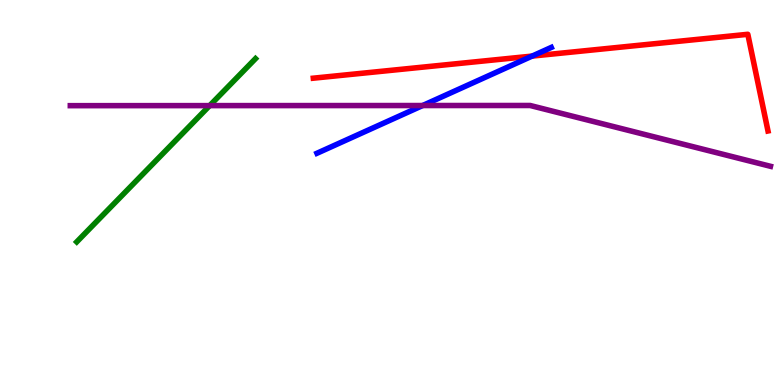[{'lines': ['blue', 'red'], 'intersections': [{'x': 6.87, 'y': 8.54}]}, {'lines': ['green', 'red'], 'intersections': []}, {'lines': ['purple', 'red'], 'intersections': []}, {'lines': ['blue', 'green'], 'intersections': []}, {'lines': ['blue', 'purple'], 'intersections': [{'x': 5.45, 'y': 7.26}]}, {'lines': ['green', 'purple'], 'intersections': [{'x': 2.71, 'y': 7.26}]}]